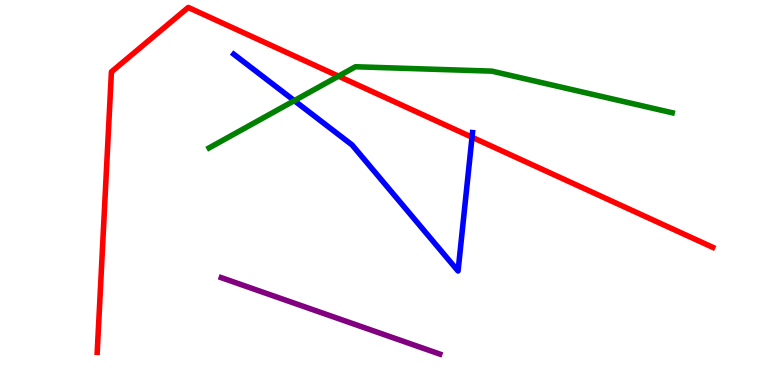[{'lines': ['blue', 'red'], 'intersections': [{'x': 6.09, 'y': 6.44}]}, {'lines': ['green', 'red'], 'intersections': [{'x': 4.37, 'y': 8.02}]}, {'lines': ['purple', 'red'], 'intersections': []}, {'lines': ['blue', 'green'], 'intersections': [{'x': 3.8, 'y': 7.39}]}, {'lines': ['blue', 'purple'], 'intersections': []}, {'lines': ['green', 'purple'], 'intersections': []}]